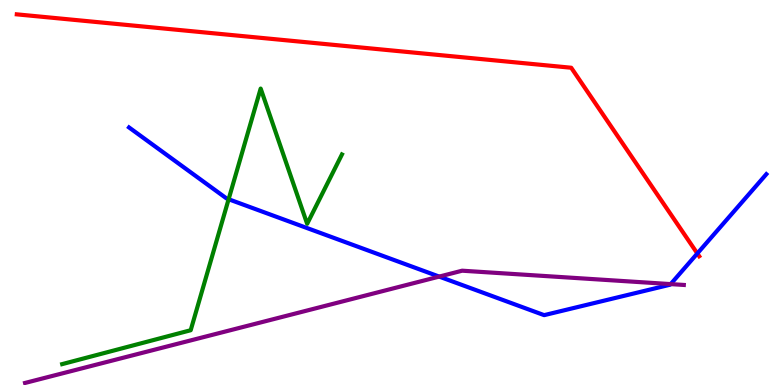[{'lines': ['blue', 'red'], 'intersections': [{'x': 9.0, 'y': 3.42}]}, {'lines': ['green', 'red'], 'intersections': []}, {'lines': ['purple', 'red'], 'intersections': []}, {'lines': ['blue', 'green'], 'intersections': [{'x': 2.95, 'y': 4.83}]}, {'lines': ['blue', 'purple'], 'intersections': [{'x': 5.67, 'y': 2.82}, {'x': 8.65, 'y': 2.62}]}, {'lines': ['green', 'purple'], 'intersections': []}]